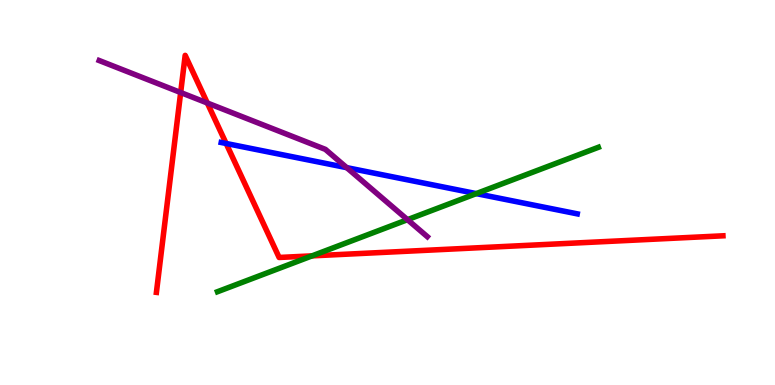[{'lines': ['blue', 'red'], 'intersections': [{'x': 2.92, 'y': 6.27}]}, {'lines': ['green', 'red'], 'intersections': [{'x': 4.03, 'y': 3.35}]}, {'lines': ['purple', 'red'], 'intersections': [{'x': 2.33, 'y': 7.6}, {'x': 2.68, 'y': 7.32}]}, {'lines': ['blue', 'green'], 'intersections': [{'x': 6.15, 'y': 4.97}]}, {'lines': ['blue', 'purple'], 'intersections': [{'x': 4.47, 'y': 5.65}]}, {'lines': ['green', 'purple'], 'intersections': [{'x': 5.26, 'y': 4.29}]}]